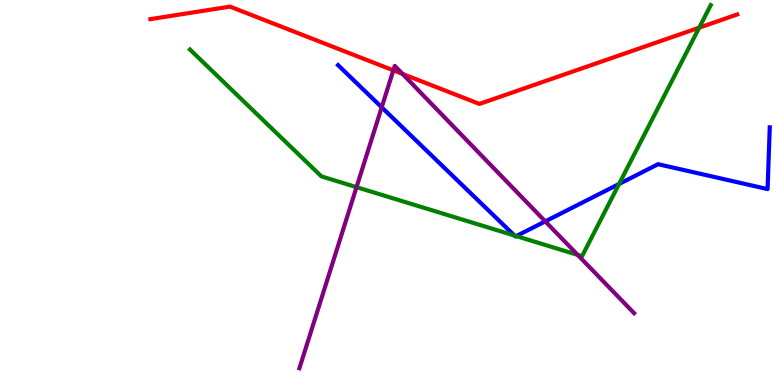[{'lines': ['blue', 'red'], 'intersections': []}, {'lines': ['green', 'red'], 'intersections': [{'x': 9.02, 'y': 9.28}]}, {'lines': ['purple', 'red'], 'intersections': [{'x': 5.08, 'y': 8.17}, {'x': 5.19, 'y': 8.08}]}, {'lines': ['blue', 'green'], 'intersections': [{'x': 6.64, 'y': 3.88}, {'x': 6.66, 'y': 3.87}, {'x': 7.99, 'y': 5.22}]}, {'lines': ['blue', 'purple'], 'intersections': [{'x': 4.93, 'y': 7.21}, {'x': 7.04, 'y': 4.25}]}, {'lines': ['green', 'purple'], 'intersections': [{'x': 4.6, 'y': 5.14}, {'x': 7.45, 'y': 3.38}]}]